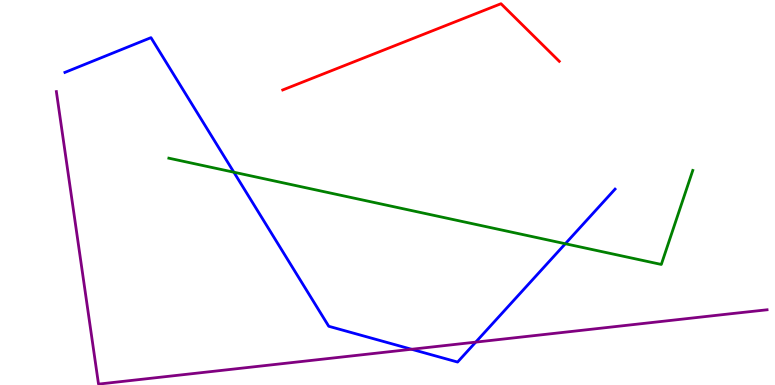[{'lines': ['blue', 'red'], 'intersections': []}, {'lines': ['green', 'red'], 'intersections': []}, {'lines': ['purple', 'red'], 'intersections': []}, {'lines': ['blue', 'green'], 'intersections': [{'x': 3.02, 'y': 5.53}, {'x': 7.29, 'y': 3.67}]}, {'lines': ['blue', 'purple'], 'intersections': [{'x': 5.31, 'y': 0.928}, {'x': 6.14, 'y': 1.11}]}, {'lines': ['green', 'purple'], 'intersections': []}]